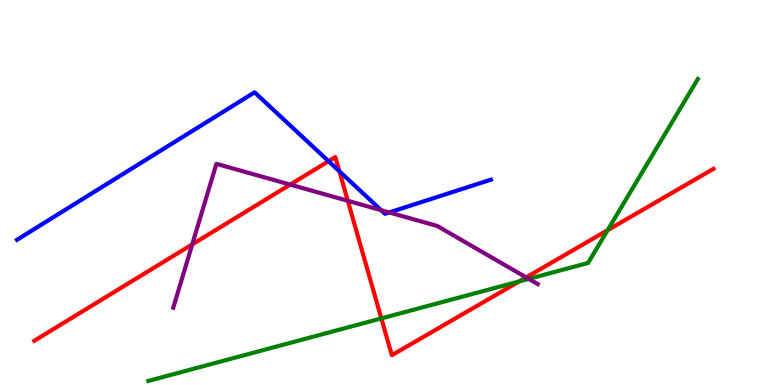[{'lines': ['blue', 'red'], 'intersections': [{'x': 4.24, 'y': 5.81}, {'x': 4.38, 'y': 5.55}]}, {'lines': ['green', 'red'], 'intersections': [{'x': 4.92, 'y': 1.73}, {'x': 6.7, 'y': 2.69}, {'x': 7.84, 'y': 4.02}]}, {'lines': ['purple', 'red'], 'intersections': [{'x': 2.48, 'y': 3.65}, {'x': 3.74, 'y': 5.21}, {'x': 4.49, 'y': 4.78}, {'x': 6.79, 'y': 2.79}]}, {'lines': ['blue', 'green'], 'intersections': []}, {'lines': ['blue', 'purple'], 'intersections': [{'x': 4.92, 'y': 4.54}, {'x': 5.02, 'y': 4.48}]}, {'lines': ['green', 'purple'], 'intersections': [{'x': 6.82, 'y': 2.76}]}]